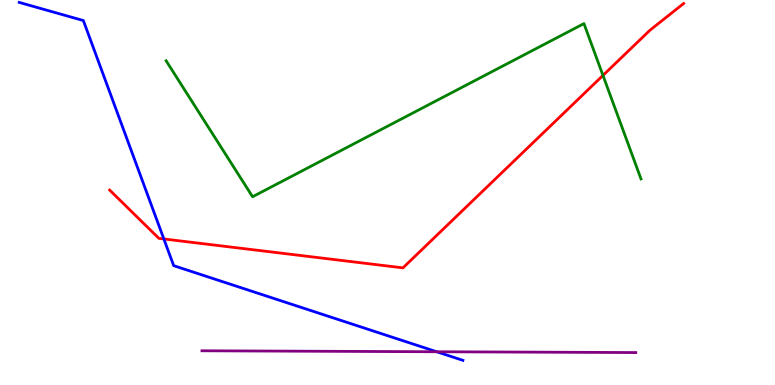[{'lines': ['blue', 'red'], 'intersections': [{'x': 2.11, 'y': 3.79}]}, {'lines': ['green', 'red'], 'intersections': [{'x': 7.78, 'y': 8.04}]}, {'lines': ['purple', 'red'], 'intersections': []}, {'lines': ['blue', 'green'], 'intersections': []}, {'lines': ['blue', 'purple'], 'intersections': [{'x': 5.63, 'y': 0.864}]}, {'lines': ['green', 'purple'], 'intersections': []}]